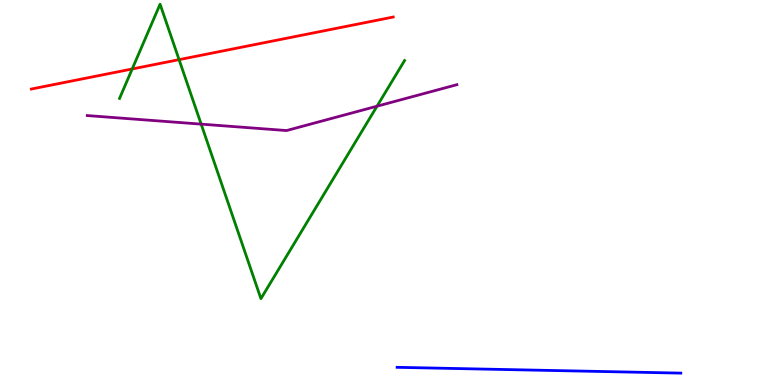[{'lines': ['blue', 'red'], 'intersections': []}, {'lines': ['green', 'red'], 'intersections': [{'x': 1.71, 'y': 8.21}, {'x': 2.31, 'y': 8.45}]}, {'lines': ['purple', 'red'], 'intersections': []}, {'lines': ['blue', 'green'], 'intersections': []}, {'lines': ['blue', 'purple'], 'intersections': []}, {'lines': ['green', 'purple'], 'intersections': [{'x': 2.6, 'y': 6.78}, {'x': 4.86, 'y': 7.24}]}]